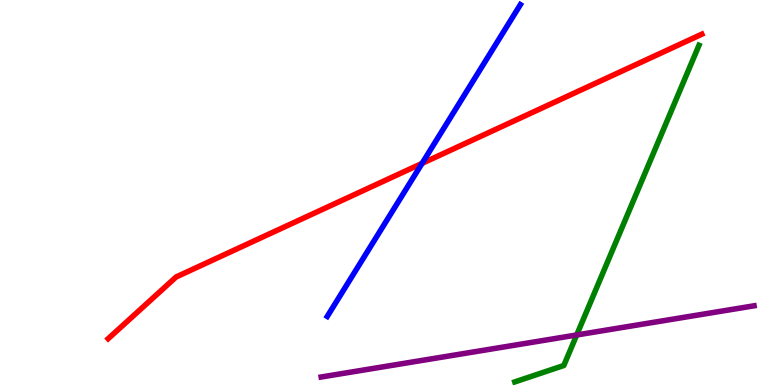[{'lines': ['blue', 'red'], 'intersections': [{'x': 5.45, 'y': 5.76}]}, {'lines': ['green', 'red'], 'intersections': []}, {'lines': ['purple', 'red'], 'intersections': []}, {'lines': ['blue', 'green'], 'intersections': []}, {'lines': ['blue', 'purple'], 'intersections': []}, {'lines': ['green', 'purple'], 'intersections': [{'x': 7.44, 'y': 1.3}]}]